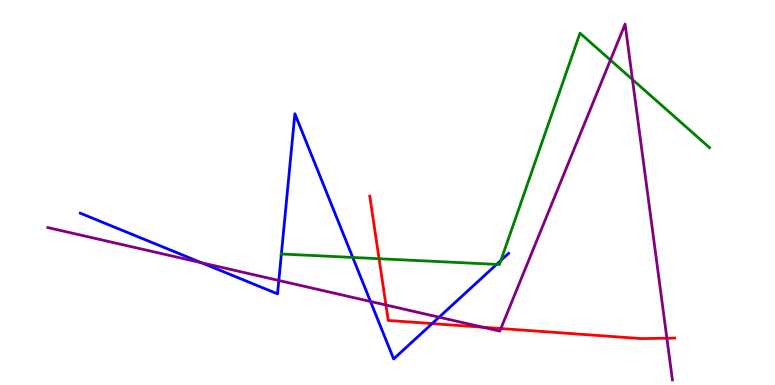[{'lines': ['blue', 'red'], 'intersections': [{'x': 5.58, 'y': 1.59}]}, {'lines': ['green', 'red'], 'intersections': [{'x': 4.89, 'y': 3.28}]}, {'lines': ['purple', 'red'], 'intersections': [{'x': 4.98, 'y': 2.08}, {'x': 6.23, 'y': 1.5}, {'x': 6.46, 'y': 1.47}, {'x': 8.6, 'y': 1.22}]}, {'lines': ['blue', 'green'], 'intersections': [{'x': 3.63, 'y': 3.4}, {'x': 4.55, 'y': 3.31}, {'x': 6.41, 'y': 3.13}, {'x': 6.46, 'y': 3.24}]}, {'lines': ['blue', 'purple'], 'intersections': [{'x': 2.6, 'y': 3.17}, {'x': 3.6, 'y': 2.71}, {'x': 4.78, 'y': 2.17}, {'x': 5.67, 'y': 1.76}]}, {'lines': ['green', 'purple'], 'intersections': [{'x': 7.88, 'y': 8.44}, {'x': 8.16, 'y': 7.93}]}]